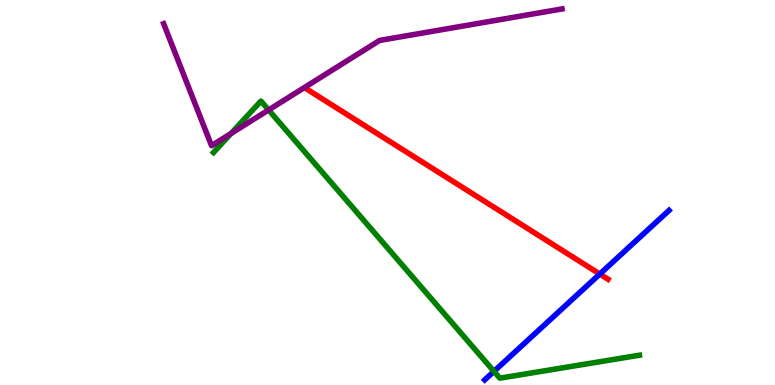[{'lines': ['blue', 'red'], 'intersections': [{'x': 7.74, 'y': 2.88}]}, {'lines': ['green', 'red'], 'intersections': []}, {'lines': ['purple', 'red'], 'intersections': []}, {'lines': ['blue', 'green'], 'intersections': [{'x': 6.37, 'y': 0.354}]}, {'lines': ['blue', 'purple'], 'intersections': []}, {'lines': ['green', 'purple'], 'intersections': [{'x': 2.98, 'y': 6.53}, {'x': 3.47, 'y': 7.14}]}]